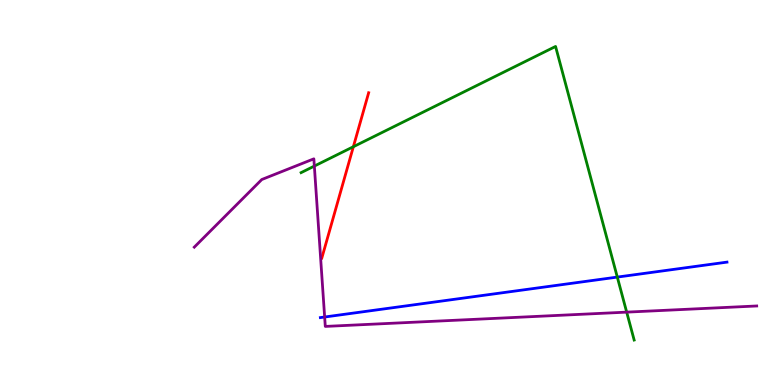[{'lines': ['blue', 'red'], 'intersections': []}, {'lines': ['green', 'red'], 'intersections': [{'x': 4.56, 'y': 6.19}]}, {'lines': ['purple', 'red'], 'intersections': []}, {'lines': ['blue', 'green'], 'intersections': [{'x': 7.97, 'y': 2.8}]}, {'lines': ['blue', 'purple'], 'intersections': [{'x': 4.19, 'y': 1.77}]}, {'lines': ['green', 'purple'], 'intersections': [{'x': 4.06, 'y': 5.69}, {'x': 8.09, 'y': 1.89}]}]